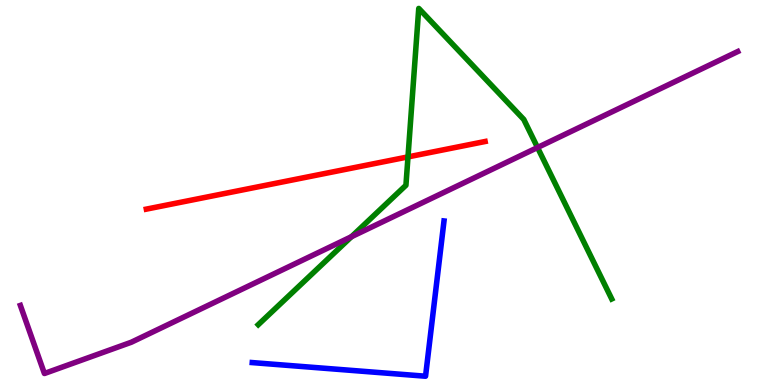[{'lines': ['blue', 'red'], 'intersections': []}, {'lines': ['green', 'red'], 'intersections': [{'x': 5.26, 'y': 5.92}]}, {'lines': ['purple', 'red'], 'intersections': []}, {'lines': ['blue', 'green'], 'intersections': []}, {'lines': ['blue', 'purple'], 'intersections': []}, {'lines': ['green', 'purple'], 'intersections': [{'x': 4.53, 'y': 3.85}, {'x': 6.94, 'y': 6.17}]}]